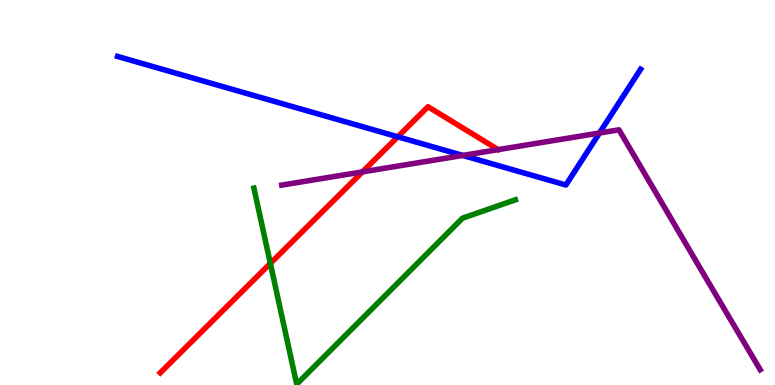[{'lines': ['blue', 'red'], 'intersections': [{'x': 5.13, 'y': 6.45}]}, {'lines': ['green', 'red'], 'intersections': [{'x': 3.49, 'y': 3.16}]}, {'lines': ['purple', 'red'], 'intersections': [{'x': 4.68, 'y': 5.54}]}, {'lines': ['blue', 'green'], 'intersections': []}, {'lines': ['blue', 'purple'], 'intersections': [{'x': 5.97, 'y': 5.96}, {'x': 7.73, 'y': 6.54}]}, {'lines': ['green', 'purple'], 'intersections': []}]